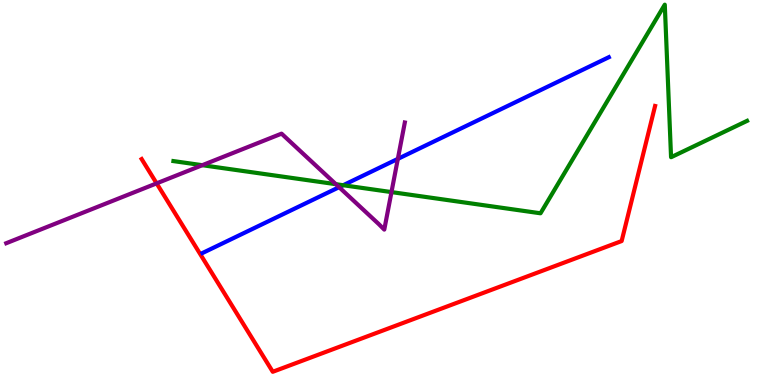[{'lines': ['blue', 'red'], 'intersections': []}, {'lines': ['green', 'red'], 'intersections': []}, {'lines': ['purple', 'red'], 'intersections': [{'x': 2.02, 'y': 5.24}]}, {'lines': ['blue', 'green'], 'intersections': [{'x': 4.43, 'y': 5.19}]}, {'lines': ['blue', 'purple'], 'intersections': [{'x': 4.38, 'y': 5.14}, {'x': 5.13, 'y': 5.87}]}, {'lines': ['green', 'purple'], 'intersections': [{'x': 2.61, 'y': 5.71}, {'x': 4.33, 'y': 5.22}, {'x': 5.05, 'y': 5.01}]}]